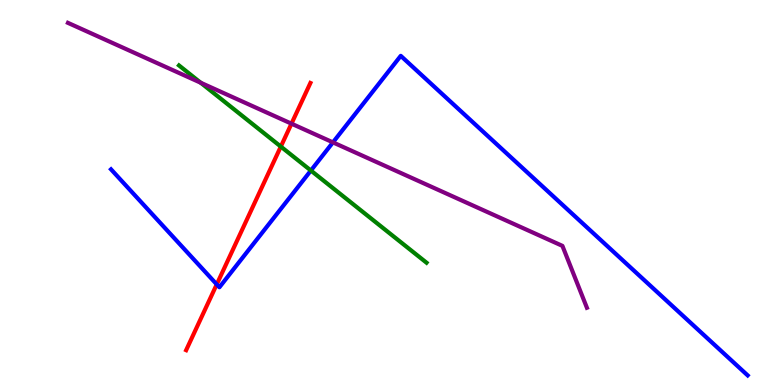[{'lines': ['blue', 'red'], 'intersections': [{'x': 2.8, 'y': 2.61}]}, {'lines': ['green', 'red'], 'intersections': [{'x': 3.62, 'y': 6.19}]}, {'lines': ['purple', 'red'], 'intersections': [{'x': 3.76, 'y': 6.79}]}, {'lines': ['blue', 'green'], 'intersections': [{'x': 4.01, 'y': 5.57}]}, {'lines': ['blue', 'purple'], 'intersections': [{'x': 4.3, 'y': 6.3}]}, {'lines': ['green', 'purple'], 'intersections': [{'x': 2.59, 'y': 7.85}]}]